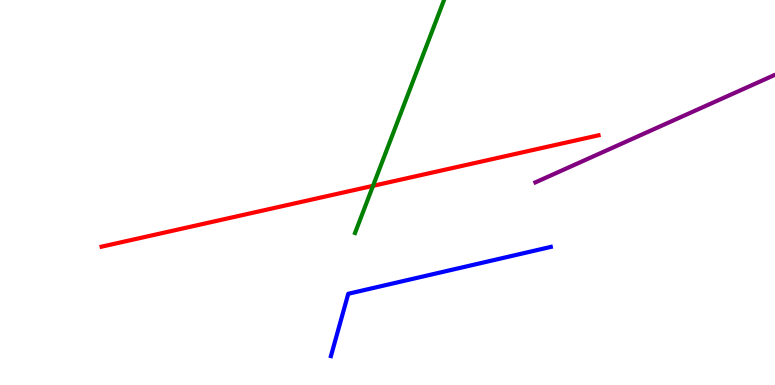[{'lines': ['blue', 'red'], 'intersections': []}, {'lines': ['green', 'red'], 'intersections': [{'x': 4.81, 'y': 5.17}]}, {'lines': ['purple', 'red'], 'intersections': []}, {'lines': ['blue', 'green'], 'intersections': []}, {'lines': ['blue', 'purple'], 'intersections': []}, {'lines': ['green', 'purple'], 'intersections': []}]